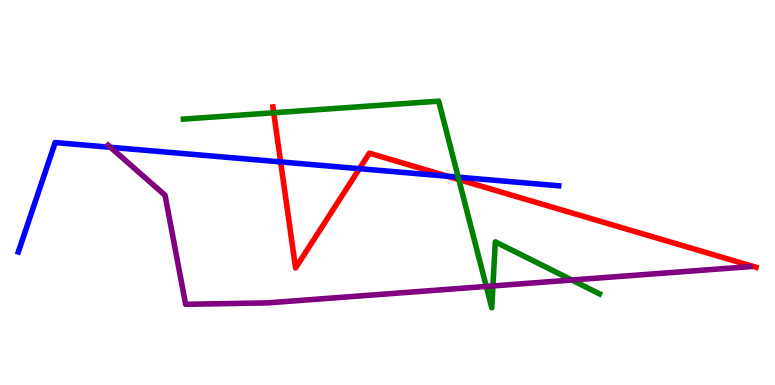[{'lines': ['blue', 'red'], 'intersections': [{'x': 3.62, 'y': 5.79}, {'x': 4.64, 'y': 5.62}, {'x': 5.77, 'y': 5.42}]}, {'lines': ['green', 'red'], 'intersections': [{'x': 3.53, 'y': 7.07}, {'x': 5.92, 'y': 5.34}]}, {'lines': ['purple', 'red'], 'intersections': []}, {'lines': ['blue', 'green'], 'intersections': [{'x': 5.91, 'y': 5.4}]}, {'lines': ['blue', 'purple'], 'intersections': [{'x': 1.43, 'y': 6.17}]}, {'lines': ['green', 'purple'], 'intersections': [{'x': 6.27, 'y': 2.56}, {'x': 6.36, 'y': 2.57}, {'x': 7.38, 'y': 2.73}]}]